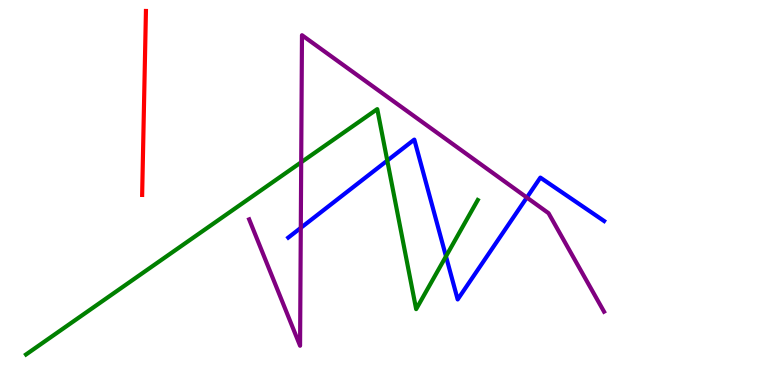[{'lines': ['blue', 'red'], 'intersections': []}, {'lines': ['green', 'red'], 'intersections': []}, {'lines': ['purple', 'red'], 'intersections': []}, {'lines': ['blue', 'green'], 'intersections': [{'x': 5.0, 'y': 5.83}, {'x': 5.75, 'y': 3.34}]}, {'lines': ['blue', 'purple'], 'intersections': [{'x': 3.88, 'y': 4.08}, {'x': 6.8, 'y': 4.87}]}, {'lines': ['green', 'purple'], 'intersections': [{'x': 3.89, 'y': 5.79}]}]